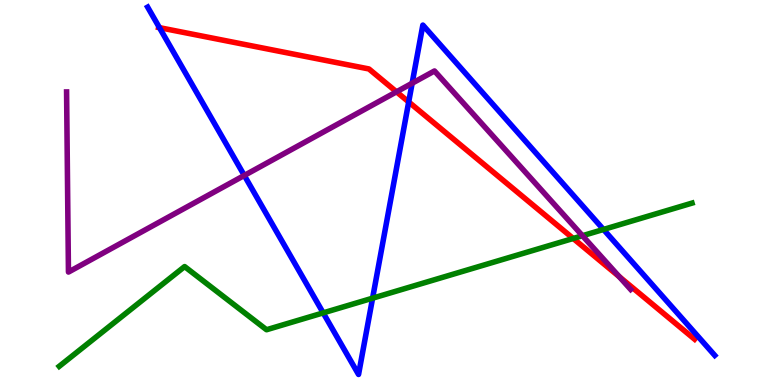[{'lines': ['blue', 'red'], 'intersections': [{'x': 2.06, 'y': 9.28}, {'x': 5.27, 'y': 7.35}]}, {'lines': ['green', 'red'], 'intersections': [{'x': 7.4, 'y': 3.81}]}, {'lines': ['purple', 'red'], 'intersections': [{'x': 5.12, 'y': 7.61}, {'x': 7.99, 'y': 2.82}]}, {'lines': ['blue', 'green'], 'intersections': [{'x': 4.17, 'y': 1.87}, {'x': 4.81, 'y': 2.26}, {'x': 7.79, 'y': 4.04}]}, {'lines': ['blue', 'purple'], 'intersections': [{'x': 3.15, 'y': 5.44}, {'x': 5.32, 'y': 7.84}]}, {'lines': ['green', 'purple'], 'intersections': [{'x': 7.52, 'y': 3.88}]}]